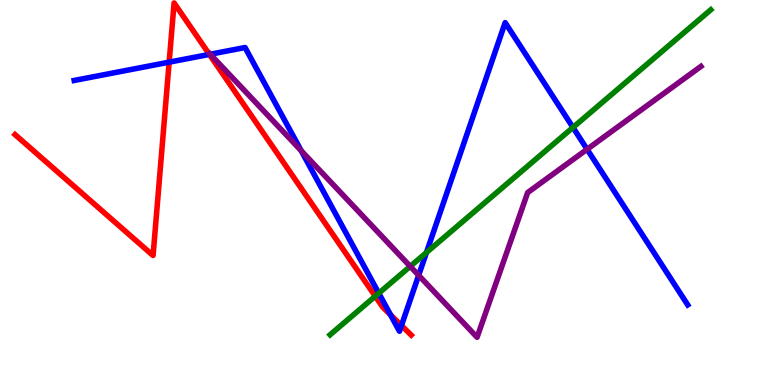[{'lines': ['blue', 'red'], 'intersections': [{'x': 2.18, 'y': 8.39}, {'x': 2.7, 'y': 8.59}, {'x': 5.04, 'y': 1.82}, {'x': 5.18, 'y': 1.54}]}, {'lines': ['green', 'red'], 'intersections': [{'x': 4.84, 'y': 2.31}]}, {'lines': ['purple', 'red'], 'intersections': []}, {'lines': ['blue', 'green'], 'intersections': [{'x': 4.89, 'y': 2.38}, {'x': 5.5, 'y': 3.44}, {'x': 7.39, 'y': 6.69}]}, {'lines': ['blue', 'purple'], 'intersections': [{'x': 2.71, 'y': 8.59}, {'x': 3.89, 'y': 6.08}, {'x': 5.4, 'y': 2.85}, {'x': 7.58, 'y': 6.12}]}, {'lines': ['green', 'purple'], 'intersections': [{'x': 5.29, 'y': 3.08}]}]